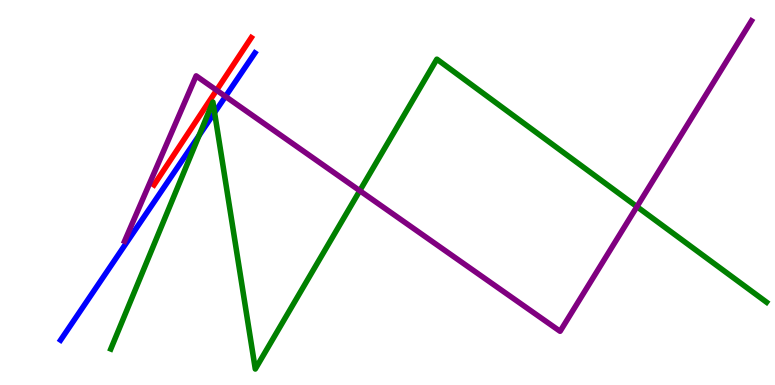[{'lines': ['blue', 'red'], 'intersections': []}, {'lines': ['green', 'red'], 'intersections': []}, {'lines': ['purple', 'red'], 'intersections': [{'x': 2.79, 'y': 7.66}]}, {'lines': ['blue', 'green'], 'intersections': [{'x': 2.57, 'y': 6.48}, {'x': 2.77, 'y': 7.08}]}, {'lines': ['blue', 'purple'], 'intersections': [{'x': 2.91, 'y': 7.49}]}, {'lines': ['green', 'purple'], 'intersections': [{'x': 4.64, 'y': 5.05}, {'x': 8.22, 'y': 4.63}]}]